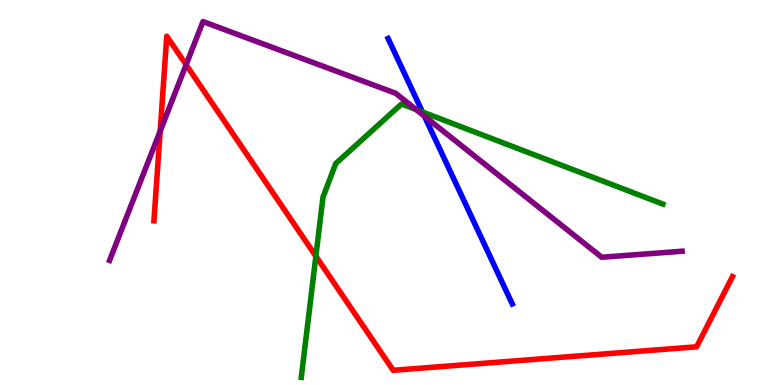[{'lines': ['blue', 'red'], 'intersections': []}, {'lines': ['green', 'red'], 'intersections': [{'x': 4.08, 'y': 3.34}]}, {'lines': ['purple', 'red'], 'intersections': [{'x': 2.07, 'y': 6.6}, {'x': 2.4, 'y': 8.32}]}, {'lines': ['blue', 'green'], 'intersections': [{'x': 5.45, 'y': 7.09}]}, {'lines': ['blue', 'purple'], 'intersections': [{'x': 5.48, 'y': 6.98}]}, {'lines': ['green', 'purple'], 'intersections': [{'x': 5.37, 'y': 7.16}]}]